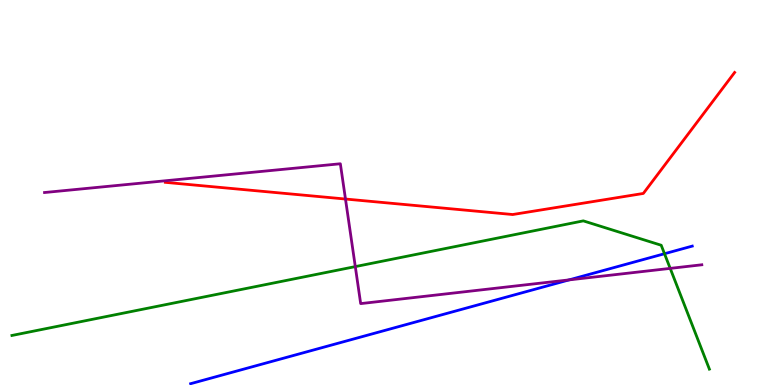[{'lines': ['blue', 'red'], 'intersections': []}, {'lines': ['green', 'red'], 'intersections': []}, {'lines': ['purple', 'red'], 'intersections': [{'x': 4.46, 'y': 4.83}]}, {'lines': ['blue', 'green'], 'intersections': [{'x': 8.57, 'y': 3.41}]}, {'lines': ['blue', 'purple'], 'intersections': [{'x': 7.34, 'y': 2.73}]}, {'lines': ['green', 'purple'], 'intersections': [{'x': 4.58, 'y': 3.08}, {'x': 8.65, 'y': 3.03}]}]